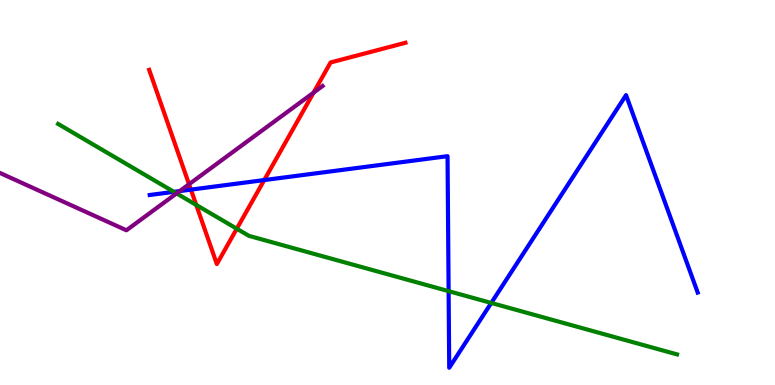[{'lines': ['blue', 'red'], 'intersections': [{'x': 2.46, 'y': 5.07}, {'x': 3.41, 'y': 5.32}]}, {'lines': ['green', 'red'], 'intersections': [{'x': 2.53, 'y': 4.68}, {'x': 3.06, 'y': 4.06}]}, {'lines': ['purple', 'red'], 'intersections': [{'x': 2.44, 'y': 5.21}, {'x': 4.05, 'y': 7.59}]}, {'lines': ['blue', 'green'], 'intersections': [{'x': 2.24, 'y': 5.02}, {'x': 5.79, 'y': 2.44}, {'x': 6.34, 'y': 2.13}]}, {'lines': ['blue', 'purple'], 'intersections': [{'x': 2.32, 'y': 5.04}]}, {'lines': ['green', 'purple'], 'intersections': [{'x': 2.28, 'y': 4.98}]}]